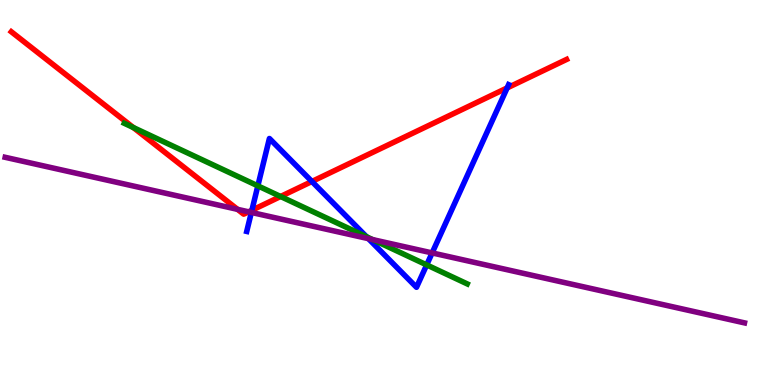[{'lines': ['blue', 'red'], 'intersections': [{'x': 3.25, 'y': 4.54}, {'x': 4.02, 'y': 5.29}, {'x': 6.54, 'y': 7.72}]}, {'lines': ['green', 'red'], 'intersections': [{'x': 1.72, 'y': 6.69}, {'x': 3.62, 'y': 4.9}]}, {'lines': ['purple', 'red'], 'intersections': [{'x': 3.07, 'y': 4.56}, {'x': 3.21, 'y': 4.5}]}, {'lines': ['blue', 'green'], 'intersections': [{'x': 3.33, 'y': 5.17}, {'x': 4.73, 'y': 3.85}, {'x': 5.51, 'y': 3.12}]}, {'lines': ['blue', 'purple'], 'intersections': [{'x': 3.24, 'y': 4.48}, {'x': 4.75, 'y': 3.8}, {'x': 5.58, 'y': 3.43}]}, {'lines': ['green', 'purple'], 'intersections': [{'x': 4.81, 'y': 3.78}]}]